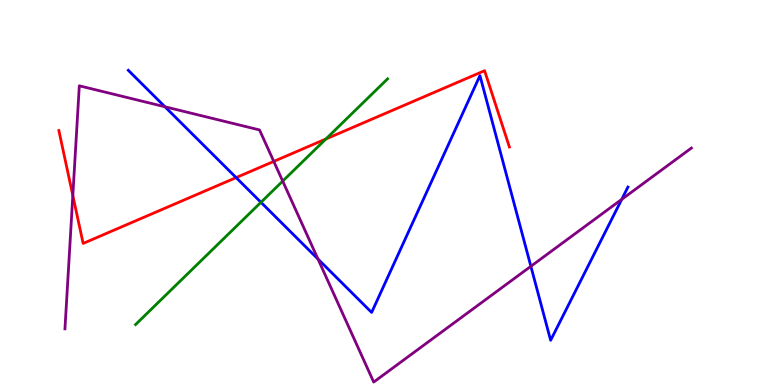[{'lines': ['blue', 'red'], 'intersections': [{'x': 3.05, 'y': 5.39}]}, {'lines': ['green', 'red'], 'intersections': [{'x': 4.21, 'y': 6.39}]}, {'lines': ['purple', 'red'], 'intersections': [{'x': 0.94, 'y': 4.92}, {'x': 3.53, 'y': 5.81}]}, {'lines': ['blue', 'green'], 'intersections': [{'x': 3.37, 'y': 4.75}]}, {'lines': ['blue', 'purple'], 'intersections': [{'x': 2.13, 'y': 7.23}, {'x': 4.1, 'y': 3.27}, {'x': 6.85, 'y': 3.08}, {'x': 8.02, 'y': 4.82}]}, {'lines': ['green', 'purple'], 'intersections': [{'x': 3.65, 'y': 5.3}]}]